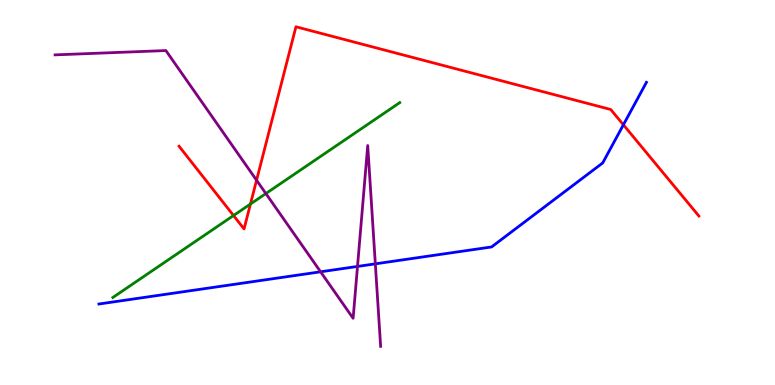[{'lines': ['blue', 'red'], 'intersections': [{'x': 8.04, 'y': 6.76}]}, {'lines': ['green', 'red'], 'intersections': [{'x': 3.01, 'y': 4.4}, {'x': 3.23, 'y': 4.7}]}, {'lines': ['purple', 'red'], 'intersections': [{'x': 3.31, 'y': 5.32}]}, {'lines': ['blue', 'green'], 'intersections': []}, {'lines': ['blue', 'purple'], 'intersections': [{'x': 4.14, 'y': 2.94}, {'x': 4.61, 'y': 3.08}, {'x': 4.84, 'y': 3.15}]}, {'lines': ['green', 'purple'], 'intersections': [{'x': 3.43, 'y': 4.97}]}]